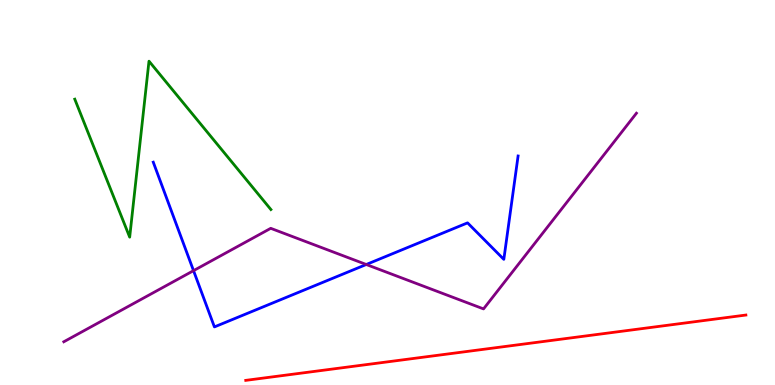[{'lines': ['blue', 'red'], 'intersections': []}, {'lines': ['green', 'red'], 'intersections': []}, {'lines': ['purple', 'red'], 'intersections': []}, {'lines': ['blue', 'green'], 'intersections': []}, {'lines': ['blue', 'purple'], 'intersections': [{'x': 2.5, 'y': 2.97}, {'x': 4.73, 'y': 3.13}]}, {'lines': ['green', 'purple'], 'intersections': []}]